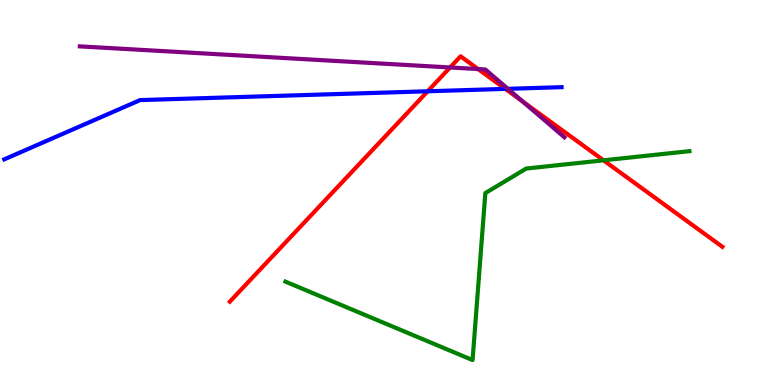[{'lines': ['blue', 'red'], 'intersections': [{'x': 5.52, 'y': 7.63}, {'x': 6.52, 'y': 7.69}]}, {'lines': ['green', 'red'], 'intersections': [{'x': 7.79, 'y': 5.84}]}, {'lines': ['purple', 'red'], 'intersections': [{'x': 5.81, 'y': 8.25}, {'x': 6.17, 'y': 8.21}, {'x': 6.74, 'y': 7.36}]}, {'lines': ['blue', 'green'], 'intersections': []}, {'lines': ['blue', 'purple'], 'intersections': [{'x': 6.55, 'y': 7.69}]}, {'lines': ['green', 'purple'], 'intersections': []}]